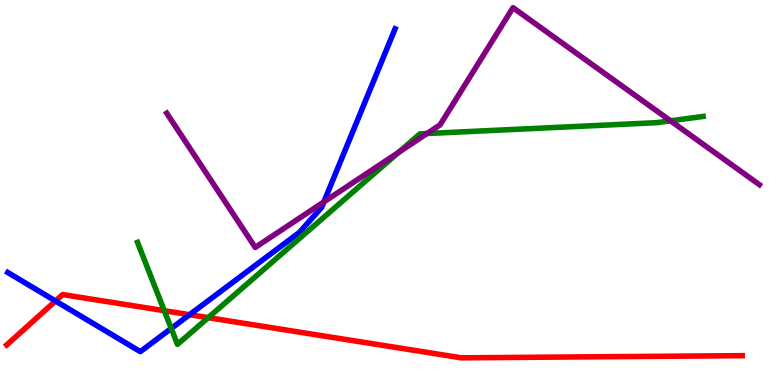[{'lines': ['blue', 'red'], 'intersections': [{'x': 0.716, 'y': 2.18}, {'x': 2.45, 'y': 1.83}]}, {'lines': ['green', 'red'], 'intersections': [{'x': 2.12, 'y': 1.93}, {'x': 2.69, 'y': 1.75}]}, {'lines': ['purple', 'red'], 'intersections': []}, {'lines': ['blue', 'green'], 'intersections': [{'x': 2.21, 'y': 1.47}]}, {'lines': ['blue', 'purple'], 'intersections': [{'x': 4.18, 'y': 4.76}]}, {'lines': ['green', 'purple'], 'intersections': [{'x': 5.14, 'y': 6.04}, {'x': 5.51, 'y': 6.53}, {'x': 8.65, 'y': 6.86}]}]